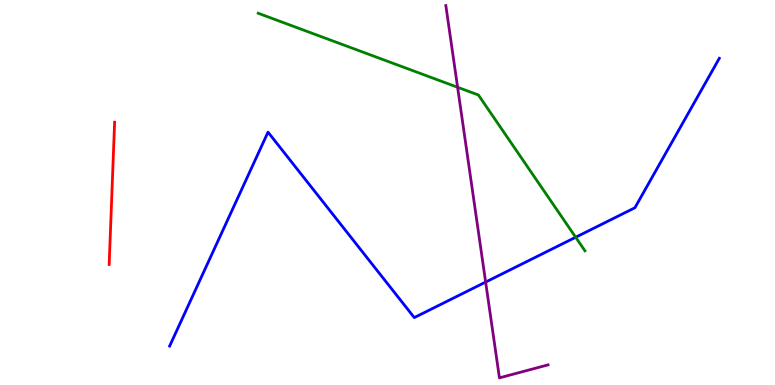[{'lines': ['blue', 'red'], 'intersections': []}, {'lines': ['green', 'red'], 'intersections': []}, {'lines': ['purple', 'red'], 'intersections': []}, {'lines': ['blue', 'green'], 'intersections': [{'x': 7.43, 'y': 3.84}]}, {'lines': ['blue', 'purple'], 'intersections': [{'x': 6.27, 'y': 2.67}]}, {'lines': ['green', 'purple'], 'intersections': [{'x': 5.9, 'y': 7.73}]}]